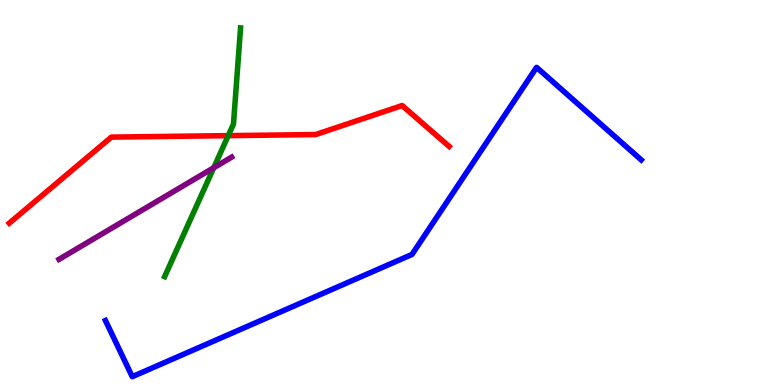[{'lines': ['blue', 'red'], 'intersections': []}, {'lines': ['green', 'red'], 'intersections': [{'x': 2.94, 'y': 6.48}]}, {'lines': ['purple', 'red'], 'intersections': []}, {'lines': ['blue', 'green'], 'intersections': []}, {'lines': ['blue', 'purple'], 'intersections': []}, {'lines': ['green', 'purple'], 'intersections': [{'x': 2.76, 'y': 5.64}]}]